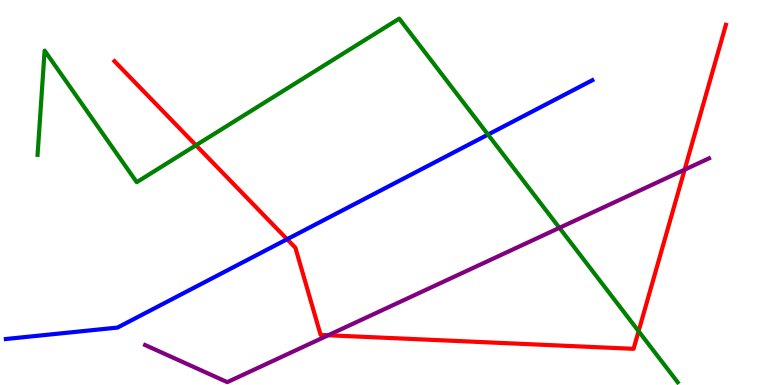[{'lines': ['blue', 'red'], 'intersections': [{'x': 3.7, 'y': 3.79}]}, {'lines': ['green', 'red'], 'intersections': [{'x': 2.53, 'y': 6.23}, {'x': 8.24, 'y': 1.4}]}, {'lines': ['purple', 'red'], 'intersections': [{'x': 4.23, 'y': 1.29}, {'x': 8.83, 'y': 5.59}]}, {'lines': ['blue', 'green'], 'intersections': [{'x': 6.3, 'y': 6.5}]}, {'lines': ['blue', 'purple'], 'intersections': []}, {'lines': ['green', 'purple'], 'intersections': [{'x': 7.22, 'y': 4.08}]}]